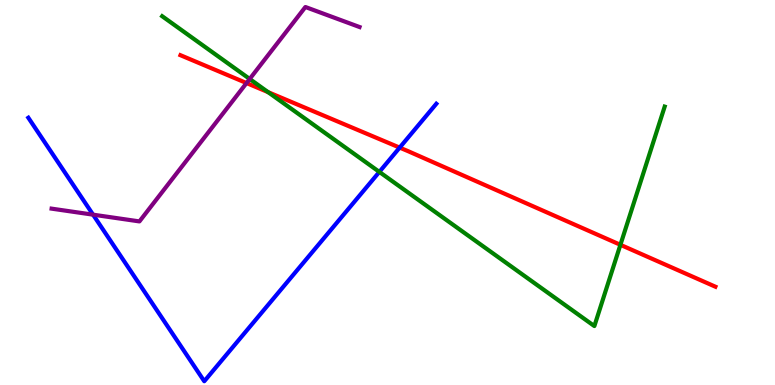[{'lines': ['blue', 'red'], 'intersections': [{'x': 5.16, 'y': 6.17}]}, {'lines': ['green', 'red'], 'intersections': [{'x': 3.46, 'y': 7.61}, {'x': 8.01, 'y': 3.64}]}, {'lines': ['purple', 'red'], 'intersections': [{'x': 3.18, 'y': 7.84}]}, {'lines': ['blue', 'green'], 'intersections': [{'x': 4.89, 'y': 5.53}]}, {'lines': ['blue', 'purple'], 'intersections': [{'x': 1.2, 'y': 4.42}]}, {'lines': ['green', 'purple'], 'intersections': [{'x': 3.22, 'y': 7.95}]}]